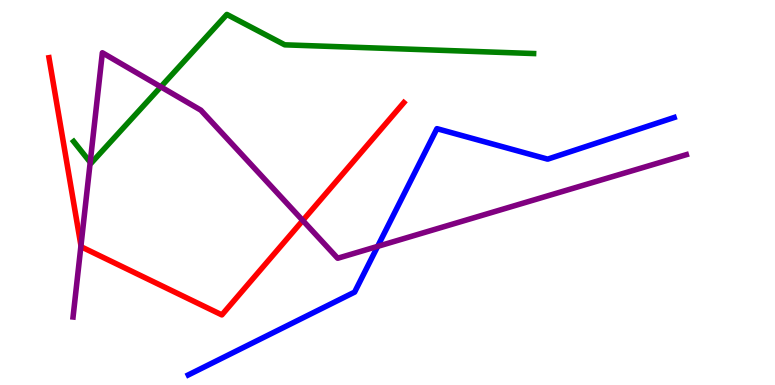[{'lines': ['blue', 'red'], 'intersections': []}, {'lines': ['green', 'red'], 'intersections': []}, {'lines': ['purple', 'red'], 'intersections': [{'x': 1.04, 'y': 3.62}, {'x': 3.91, 'y': 4.27}]}, {'lines': ['blue', 'green'], 'intersections': []}, {'lines': ['blue', 'purple'], 'intersections': [{'x': 4.87, 'y': 3.6}]}, {'lines': ['green', 'purple'], 'intersections': [{'x': 1.16, 'y': 5.79}, {'x': 2.07, 'y': 7.74}]}]